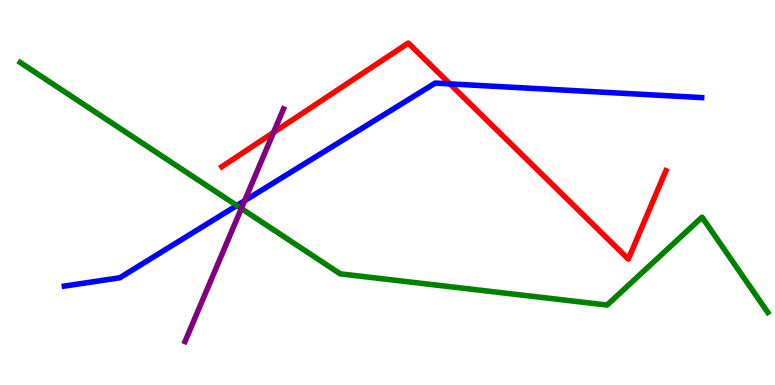[{'lines': ['blue', 'red'], 'intersections': [{'x': 5.8, 'y': 7.82}]}, {'lines': ['green', 'red'], 'intersections': []}, {'lines': ['purple', 'red'], 'intersections': [{'x': 3.53, 'y': 6.56}]}, {'lines': ['blue', 'green'], 'intersections': [{'x': 3.06, 'y': 4.66}]}, {'lines': ['blue', 'purple'], 'intersections': [{'x': 3.16, 'y': 4.79}]}, {'lines': ['green', 'purple'], 'intersections': [{'x': 3.11, 'y': 4.58}]}]